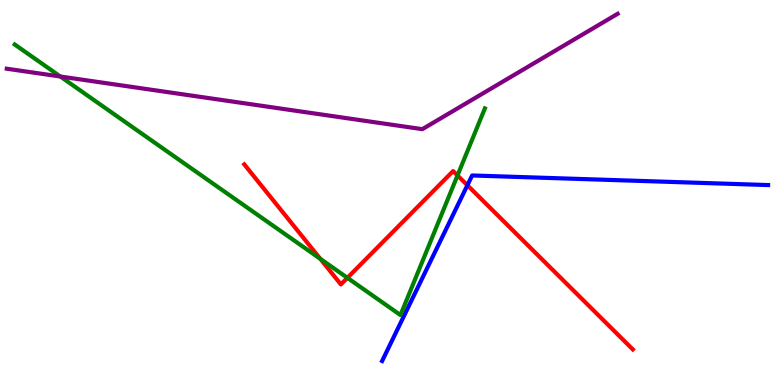[{'lines': ['blue', 'red'], 'intersections': [{'x': 6.03, 'y': 5.19}]}, {'lines': ['green', 'red'], 'intersections': [{'x': 4.13, 'y': 3.28}, {'x': 4.48, 'y': 2.78}, {'x': 5.9, 'y': 5.44}]}, {'lines': ['purple', 'red'], 'intersections': []}, {'lines': ['blue', 'green'], 'intersections': []}, {'lines': ['blue', 'purple'], 'intersections': []}, {'lines': ['green', 'purple'], 'intersections': [{'x': 0.779, 'y': 8.01}]}]